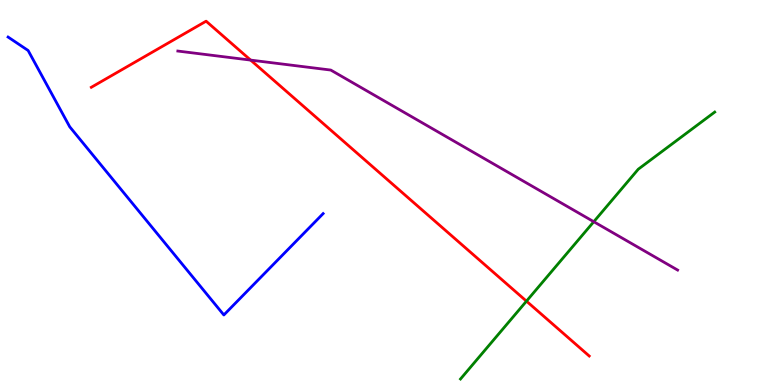[{'lines': ['blue', 'red'], 'intersections': []}, {'lines': ['green', 'red'], 'intersections': [{'x': 6.79, 'y': 2.18}]}, {'lines': ['purple', 'red'], 'intersections': [{'x': 3.23, 'y': 8.44}]}, {'lines': ['blue', 'green'], 'intersections': []}, {'lines': ['blue', 'purple'], 'intersections': []}, {'lines': ['green', 'purple'], 'intersections': [{'x': 7.66, 'y': 4.24}]}]